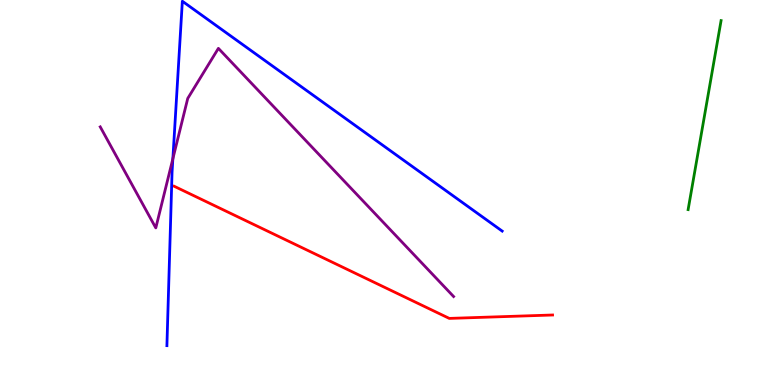[{'lines': ['blue', 'red'], 'intersections': []}, {'lines': ['green', 'red'], 'intersections': []}, {'lines': ['purple', 'red'], 'intersections': []}, {'lines': ['blue', 'green'], 'intersections': []}, {'lines': ['blue', 'purple'], 'intersections': [{'x': 2.23, 'y': 5.88}]}, {'lines': ['green', 'purple'], 'intersections': []}]